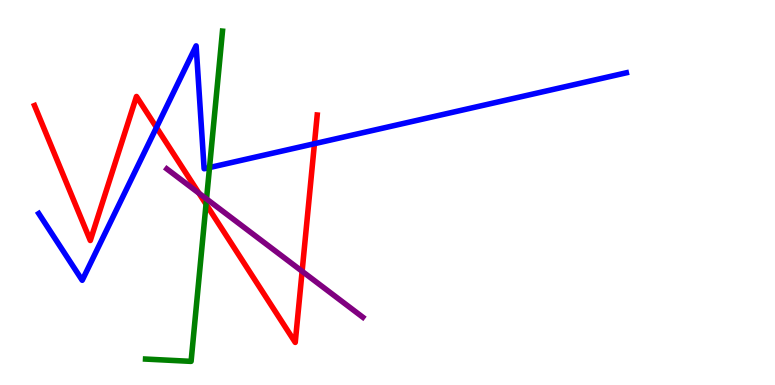[{'lines': ['blue', 'red'], 'intersections': [{'x': 2.02, 'y': 6.69}, {'x': 4.06, 'y': 6.27}]}, {'lines': ['green', 'red'], 'intersections': [{'x': 2.66, 'y': 4.7}]}, {'lines': ['purple', 'red'], 'intersections': [{'x': 2.57, 'y': 4.98}, {'x': 3.9, 'y': 2.95}]}, {'lines': ['blue', 'green'], 'intersections': [{'x': 2.7, 'y': 5.65}]}, {'lines': ['blue', 'purple'], 'intersections': []}, {'lines': ['green', 'purple'], 'intersections': [{'x': 2.66, 'y': 4.83}]}]